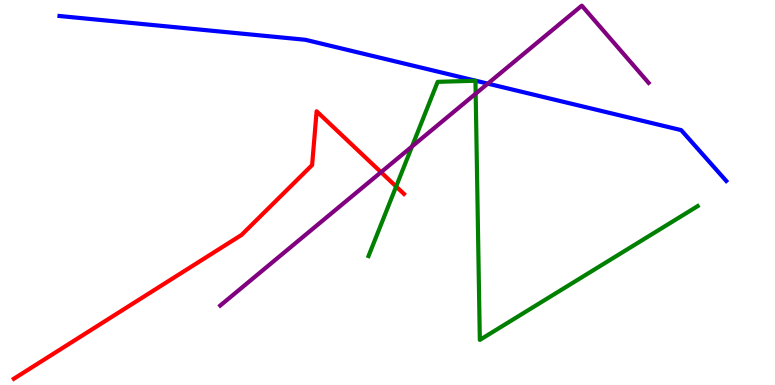[{'lines': ['blue', 'red'], 'intersections': []}, {'lines': ['green', 'red'], 'intersections': [{'x': 5.11, 'y': 5.16}]}, {'lines': ['purple', 'red'], 'intersections': [{'x': 4.92, 'y': 5.53}]}, {'lines': ['blue', 'green'], 'intersections': []}, {'lines': ['blue', 'purple'], 'intersections': [{'x': 6.29, 'y': 7.83}]}, {'lines': ['green', 'purple'], 'intersections': [{'x': 5.32, 'y': 6.2}, {'x': 6.14, 'y': 7.57}]}]